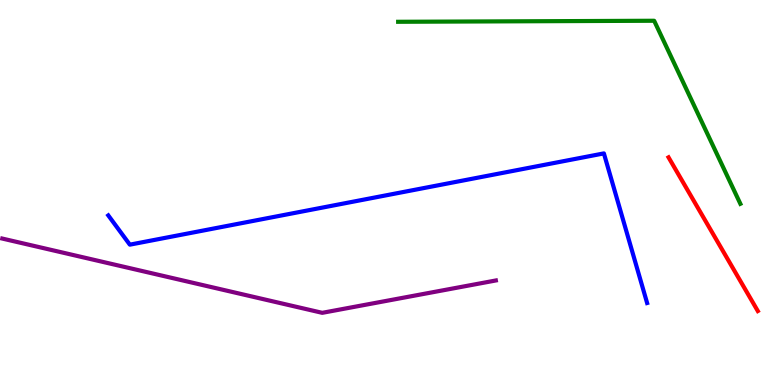[{'lines': ['blue', 'red'], 'intersections': []}, {'lines': ['green', 'red'], 'intersections': []}, {'lines': ['purple', 'red'], 'intersections': []}, {'lines': ['blue', 'green'], 'intersections': []}, {'lines': ['blue', 'purple'], 'intersections': []}, {'lines': ['green', 'purple'], 'intersections': []}]